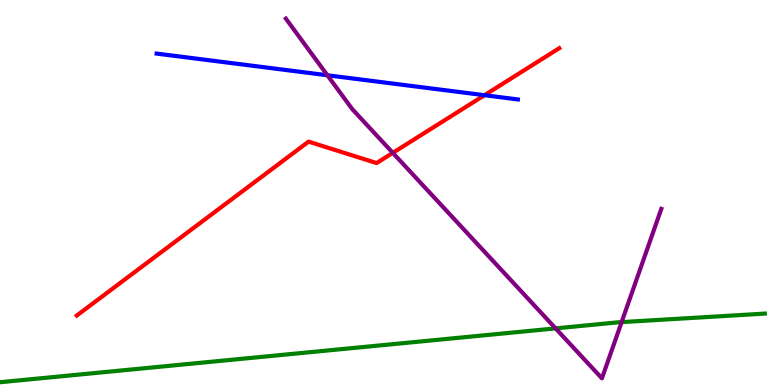[{'lines': ['blue', 'red'], 'intersections': [{'x': 6.25, 'y': 7.53}]}, {'lines': ['green', 'red'], 'intersections': []}, {'lines': ['purple', 'red'], 'intersections': [{'x': 5.07, 'y': 6.03}]}, {'lines': ['blue', 'green'], 'intersections': []}, {'lines': ['blue', 'purple'], 'intersections': [{'x': 4.22, 'y': 8.05}]}, {'lines': ['green', 'purple'], 'intersections': [{'x': 7.17, 'y': 1.47}, {'x': 8.02, 'y': 1.63}]}]